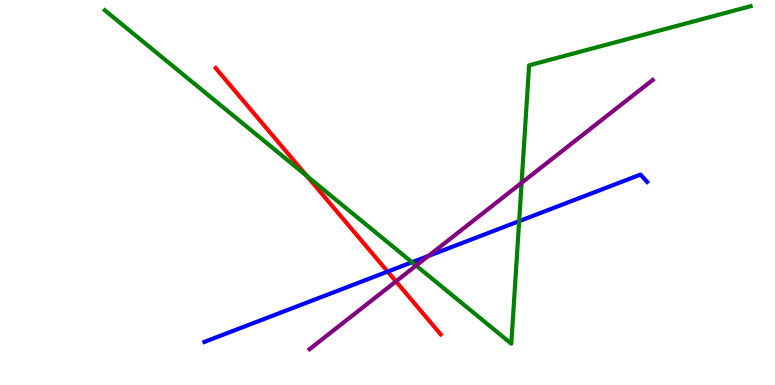[{'lines': ['blue', 'red'], 'intersections': [{'x': 5.0, 'y': 2.95}]}, {'lines': ['green', 'red'], 'intersections': [{'x': 3.96, 'y': 5.43}]}, {'lines': ['purple', 'red'], 'intersections': [{'x': 5.11, 'y': 2.69}]}, {'lines': ['blue', 'green'], 'intersections': [{'x': 5.32, 'y': 3.19}, {'x': 6.7, 'y': 4.26}]}, {'lines': ['blue', 'purple'], 'intersections': [{'x': 5.53, 'y': 3.35}]}, {'lines': ['green', 'purple'], 'intersections': [{'x': 5.37, 'y': 3.1}, {'x': 6.73, 'y': 5.25}]}]